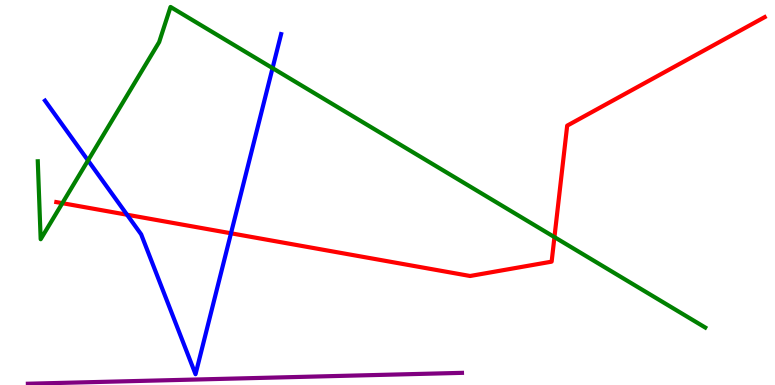[{'lines': ['blue', 'red'], 'intersections': [{'x': 1.64, 'y': 4.42}, {'x': 2.98, 'y': 3.94}]}, {'lines': ['green', 'red'], 'intersections': [{'x': 0.805, 'y': 4.72}, {'x': 7.15, 'y': 3.84}]}, {'lines': ['purple', 'red'], 'intersections': []}, {'lines': ['blue', 'green'], 'intersections': [{'x': 1.14, 'y': 5.83}, {'x': 3.52, 'y': 8.23}]}, {'lines': ['blue', 'purple'], 'intersections': []}, {'lines': ['green', 'purple'], 'intersections': []}]